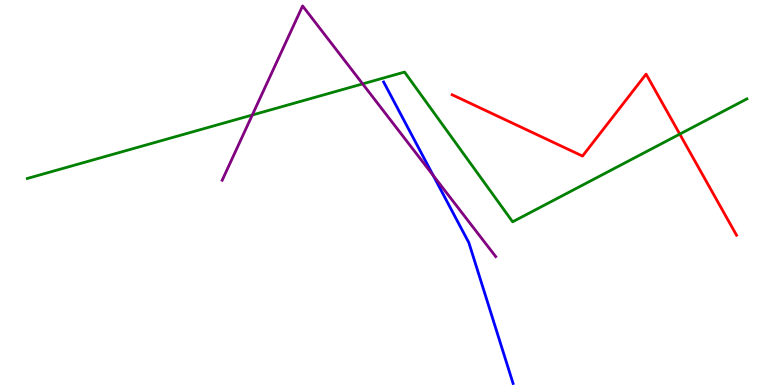[{'lines': ['blue', 'red'], 'intersections': []}, {'lines': ['green', 'red'], 'intersections': [{'x': 8.77, 'y': 6.52}]}, {'lines': ['purple', 'red'], 'intersections': []}, {'lines': ['blue', 'green'], 'intersections': []}, {'lines': ['blue', 'purple'], 'intersections': [{'x': 5.59, 'y': 5.44}]}, {'lines': ['green', 'purple'], 'intersections': [{'x': 3.26, 'y': 7.01}, {'x': 4.68, 'y': 7.82}]}]